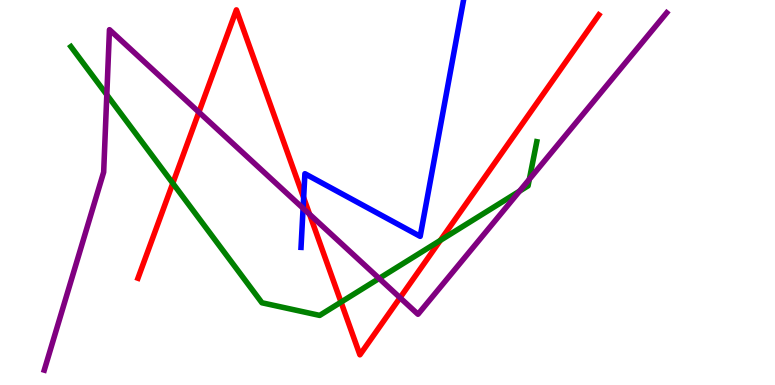[{'lines': ['blue', 'red'], 'intersections': [{'x': 3.92, 'y': 4.87}]}, {'lines': ['green', 'red'], 'intersections': [{'x': 2.23, 'y': 5.24}, {'x': 4.4, 'y': 2.15}, {'x': 5.68, 'y': 3.76}]}, {'lines': ['purple', 'red'], 'intersections': [{'x': 2.57, 'y': 7.09}, {'x': 3.99, 'y': 4.43}, {'x': 5.16, 'y': 2.27}]}, {'lines': ['blue', 'green'], 'intersections': []}, {'lines': ['blue', 'purple'], 'intersections': [{'x': 3.91, 'y': 4.59}]}, {'lines': ['green', 'purple'], 'intersections': [{'x': 1.38, 'y': 7.54}, {'x': 4.89, 'y': 2.77}, {'x': 6.7, 'y': 5.04}, {'x': 6.83, 'y': 5.34}]}]